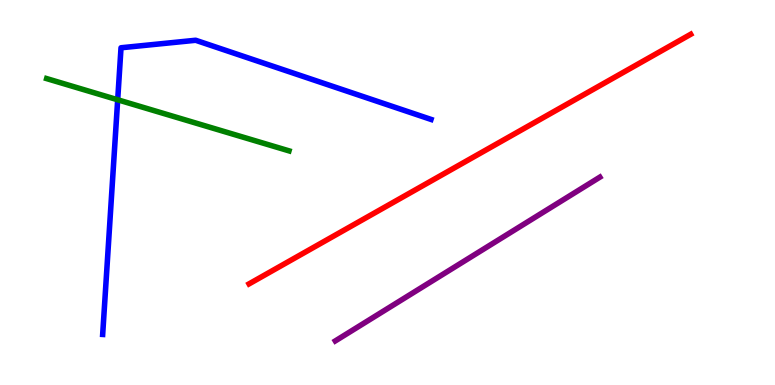[{'lines': ['blue', 'red'], 'intersections': []}, {'lines': ['green', 'red'], 'intersections': []}, {'lines': ['purple', 'red'], 'intersections': []}, {'lines': ['blue', 'green'], 'intersections': [{'x': 1.52, 'y': 7.41}]}, {'lines': ['blue', 'purple'], 'intersections': []}, {'lines': ['green', 'purple'], 'intersections': []}]